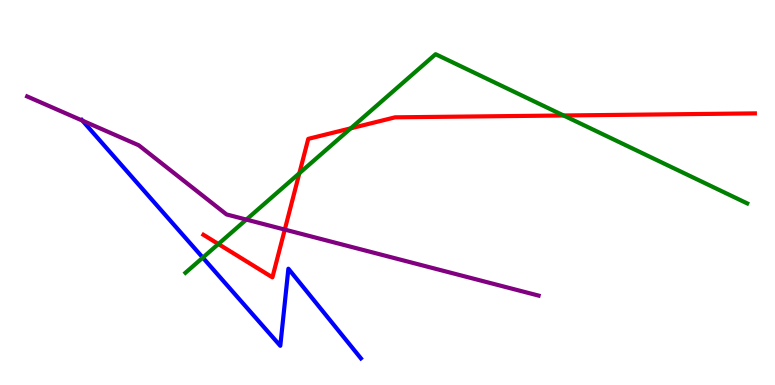[{'lines': ['blue', 'red'], 'intersections': []}, {'lines': ['green', 'red'], 'intersections': [{'x': 2.82, 'y': 3.66}, {'x': 3.86, 'y': 5.5}, {'x': 4.53, 'y': 6.67}, {'x': 7.27, 'y': 7.0}]}, {'lines': ['purple', 'red'], 'intersections': [{'x': 3.67, 'y': 4.04}]}, {'lines': ['blue', 'green'], 'intersections': [{'x': 2.62, 'y': 3.31}]}, {'lines': ['blue', 'purple'], 'intersections': [{'x': 1.06, 'y': 6.87}]}, {'lines': ['green', 'purple'], 'intersections': [{'x': 3.18, 'y': 4.3}]}]